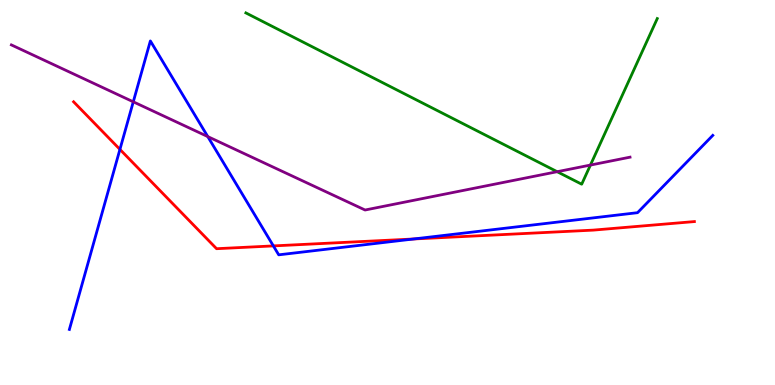[{'lines': ['blue', 'red'], 'intersections': [{'x': 1.55, 'y': 6.12}, {'x': 3.53, 'y': 3.61}, {'x': 5.34, 'y': 3.79}]}, {'lines': ['green', 'red'], 'intersections': []}, {'lines': ['purple', 'red'], 'intersections': []}, {'lines': ['blue', 'green'], 'intersections': []}, {'lines': ['blue', 'purple'], 'intersections': [{'x': 1.72, 'y': 7.36}, {'x': 2.68, 'y': 6.45}]}, {'lines': ['green', 'purple'], 'intersections': [{'x': 7.19, 'y': 5.54}, {'x': 7.62, 'y': 5.71}]}]